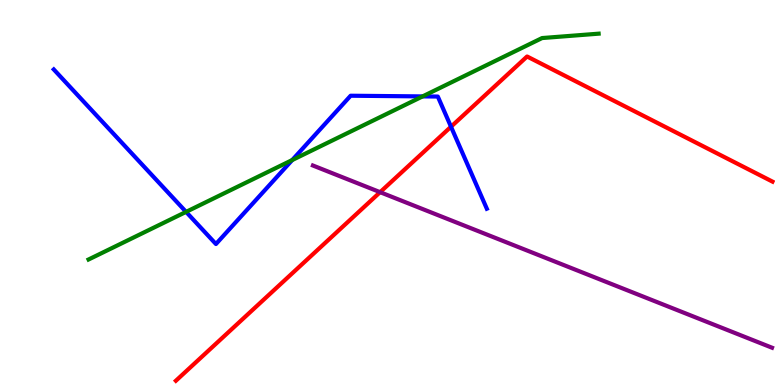[{'lines': ['blue', 'red'], 'intersections': [{'x': 5.82, 'y': 6.71}]}, {'lines': ['green', 'red'], 'intersections': []}, {'lines': ['purple', 'red'], 'intersections': [{'x': 4.9, 'y': 5.01}]}, {'lines': ['blue', 'green'], 'intersections': [{'x': 2.4, 'y': 4.5}, {'x': 3.77, 'y': 5.84}, {'x': 5.45, 'y': 7.5}]}, {'lines': ['blue', 'purple'], 'intersections': []}, {'lines': ['green', 'purple'], 'intersections': []}]